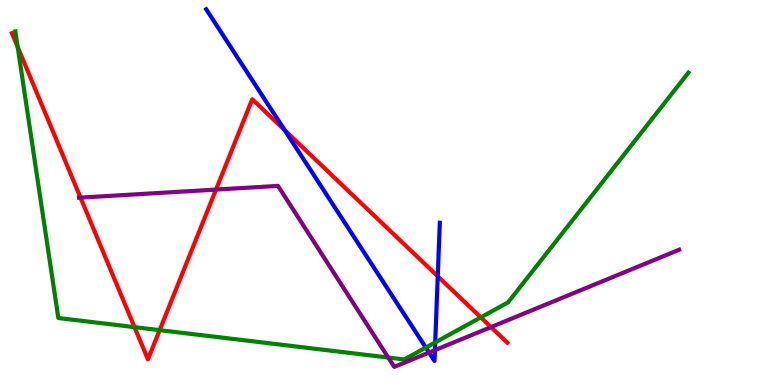[{'lines': ['blue', 'red'], 'intersections': [{'x': 3.67, 'y': 6.62}, {'x': 5.65, 'y': 2.82}]}, {'lines': ['green', 'red'], 'intersections': [{'x': 0.228, 'y': 8.78}, {'x': 1.74, 'y': 1.5}, {'x': 2.06, 'y': 1.42}, {'x': 6.2, 'y': 1.76}]}, {'lines': ['purple', 'red'], 'intersections': [{'x': 1.04, 'y': 4.87}, {'x': 2.79, 'y': 5.08}, {'x': 6.34, 'y': 1.5}]}, {'lines': ['blue', 'green'], 'intersections': [{'x': 5.49, 'y': 0.971}, {'x': 5.62, 'y': 1.11}]}, {'lines': ['blue', 'purple'], 'intersections': [{'x': 5.54, 'y': 0.843}, {'x': 5.61, 'y': 0.905}]}, {'lines': ['green', 'purple'], 'intersections': [{'x': 5.01, 'y': 0.714}]}]